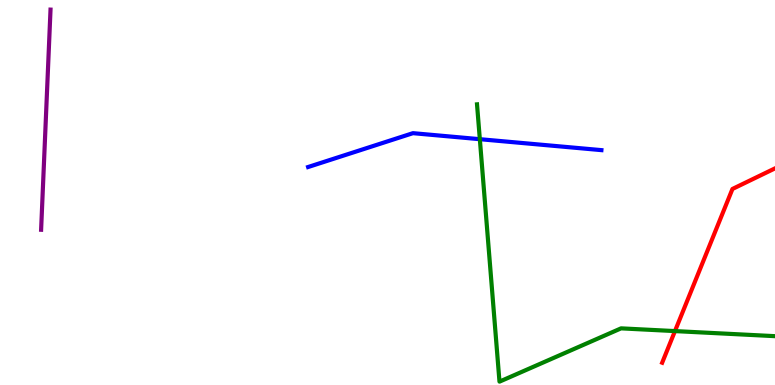[{'lines': ['blue', 'red'], 'intersections': []}, {'lines': ['green', 'red'], 'intersections': [{'x': 8.71, 'y': 1.4}]}, {'lines': ['purple', 'red'], 'intersections': []}, {'lines': ['blue', 'green'], 'intersections': [{'x': 6.19, 'y': 6.38}]}, {'lines': ['blue', 'purple'], 'intersections': []}, {'lines': ['green', 'purple'], 'intersections': []}]